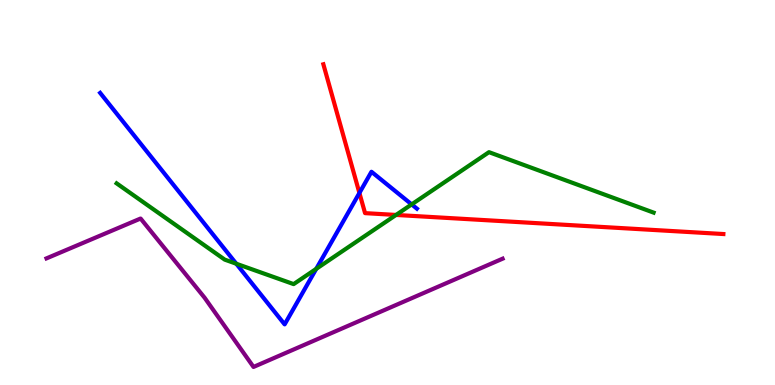[{'lines': ['blue', 'red'], 'intersections': [{'x': 4.64, 'y': 4.99}]}, {'lines': ['green', 'red'], 'intersections': [{'x': 5.11, 'y': 4.42}]}, {'lines': ['purple', 'red'], 'intersections': []}, {'lines': ['blue', 'green'], 'intersections': [{'x': 3.05, 'y': 3.15}, {'x': 4.08, 'y': 3.02}, {'x': 5.31, 'y': 4.69}]}, {'lines': ['blue', 'purple'], 'intersections': []}, {'lines': ['green', 'purple'], 'intersections': []}]